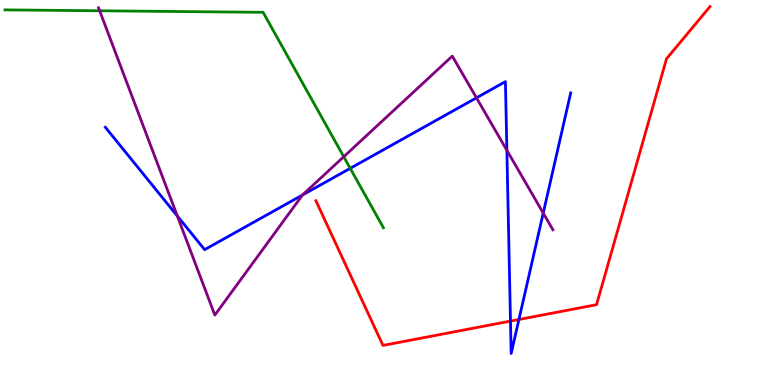[{'lines': ['blue', 'red'], 'intersections': [{'x': 6.59, 'y': 1.66}, {'x': 6.7, 'y': 1.7}]}, {'lines': ['green', 'red'], 'intersections': []}, {'lines': ['purple', 'red'], 'intersections': []}, {'lines': ['blue', 'green'], 'intersections': [{'x': 4.52, 'y': 5.63}]}, {'lines': ['blue', 'purple'], 'intersections': [{'x': 2.29, 'y': 4.39}, {'x': 3.9, 'y': 4.94}, {'x': 6.15, 'y': 7.46}, {'x': 6.54, 'y': 6.1}, {'x': 7.01, 'y': 4.47}]}, {'lines': ['green', 'purple'], 'intersections': [{'x': 1.29, 'y': 9.72}, {'x': 4.44, 'y': 5.93}]}]